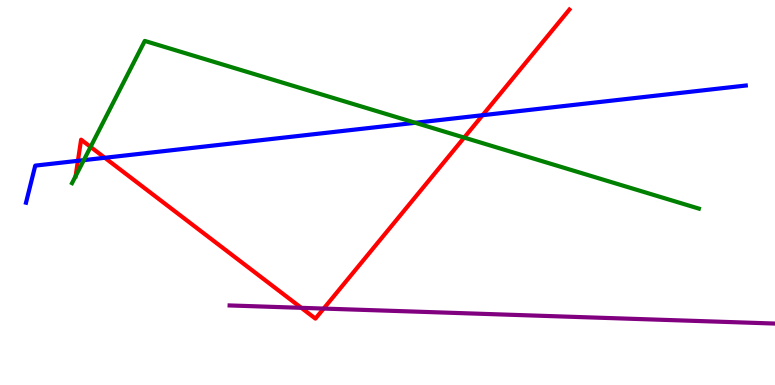[{'lines': ['blue', 'red'], 'intersections': [{'x': 1.01, 'y': 5.82}, {'x': 1.35, 'y': 5.9}, {'x': 6.23, 'y': 7.01}]}, {'lines': ['green', 'red'], 'intersections': [{'x': 0.975, 'y': 5.42}, {'x': 1.17, 'y': 6.18}, {'x': 5.99, 'y': 6.43}]}, {'lines': ['purple', 'red'], 'intersections': [{'x': 3.89, 'y': 2.0}, {'x': 4.18, 'y': 1.99}]}, {'lines': ['blue', 'green'], 'intersections': [{'x': 1.08, 'y': 5.84}, {'x': 5.36, 'y': 6.81}]}, {'lines': ['blue', 'purple'], 'intersections': []}, {'lines': ['green', 'purple'], 'intersections': []}]